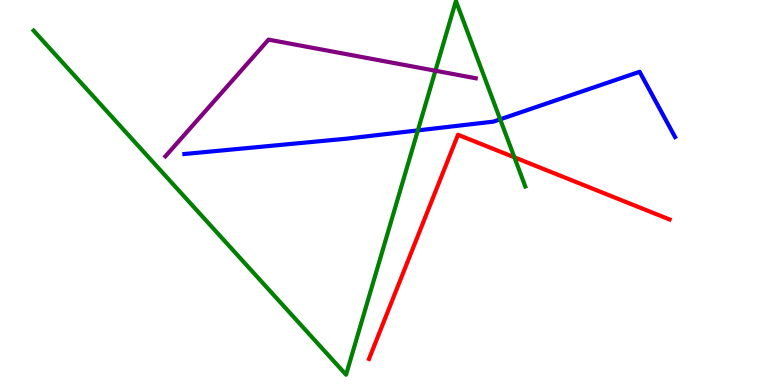[{'lines': ['blue', 'red'], 'intersections': []}, {'lines': ['green', 'red'], 'intersections': [{'x': 6.64, 'y': 5.91}]}, {'lines': ['purple', 'red'], 'intersections': []}, {'lines': ['blue', 'green'], 'intersections': [{'x': 5.39, 'y': 6.61}, {'x': 6.45, 'y': 6.9}]}, {'lines': ['blue', 'purple'], 'intersections': []}, {'lines': ['green', 'purple'], 'intersections': [{'x': 5.62, 'y': 8.16}]}]